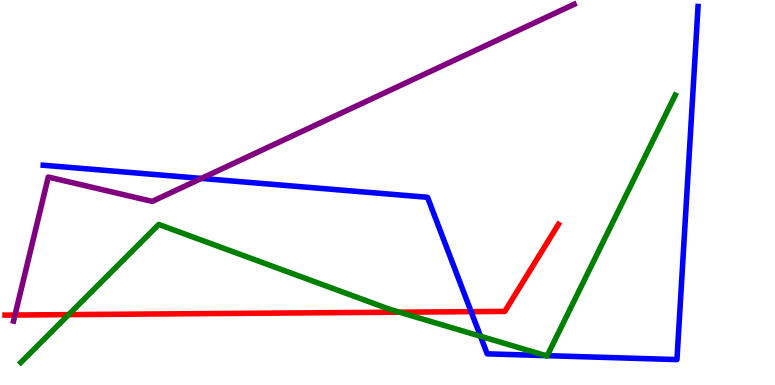[{'lines': ['blue', 'red'], 'intersections': [{'x': 6.08, 'y': 1.9}]}, {'lines': ['green', 'red'], 'intersections': [{'x': 0.886, 'y': 1.83}, {'x': 5.15, 'y': 1.89}]}, {'lines': ['purple', 'red'], 'intersections': [{'x': 0.193, 'y': 1.82}]}, {'lines': ['blue', 'green'], 'intersections': [{'x': 6.2, 'y': 1.27}, {'x': 7.04, 'y': 0.763}, {'x': 7.06, 'y': 0.762}]}, {'lines': ['blue', 'purple'], 'intersections': [{'x': 2.6, 'y': 5.37}]}, {'lines': ['green', 'purple'], 'intersections': []}]